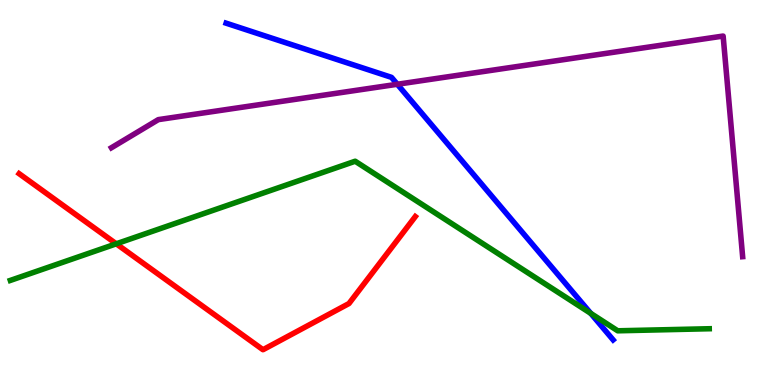[{'lines': ['blue', 'red'], 'intersections': []}, {'lines': ['green', 'red'], 'intersections': [{'x': 1.5, 'y': 3.67}]}, {'lines': ['purple', 'red'], 'intersections': []}, {'lines': ['blue', 'green'], 'intersections': [{'x': 7.62, 'y': 1.86}]}, {'lines': ['blue', 'purple'], 'intersections': [{'x': 5.13, 'y': 7.81}]}, {'lines': ['green', 'purple'], 'intersections': []}]